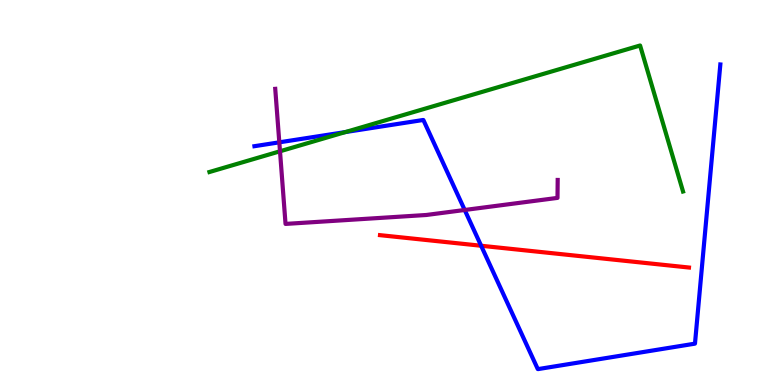[{'lines': ['blue', 'red'], 'intersections': [{'x': 6.21, 'y': 3.62}]}, {'lines': ['green', 'red'], 'intersections': []}, {'lines': ['purple', 'red'], 'intersections': []}, {'lines': ['blue', 'green'], 'intersections': [{'x': 4.46, 'y': 6.57}]}, {'lines': ['blue', 'purple'], 'intersections': [{'x': 3.6, 'y': 6.3}, {'x': 6.0, 'y': 4.55}]}, {'lines': ['green', 'purple'], 'intersections': [{'x': 3.61, 'y': 6.07}]}]